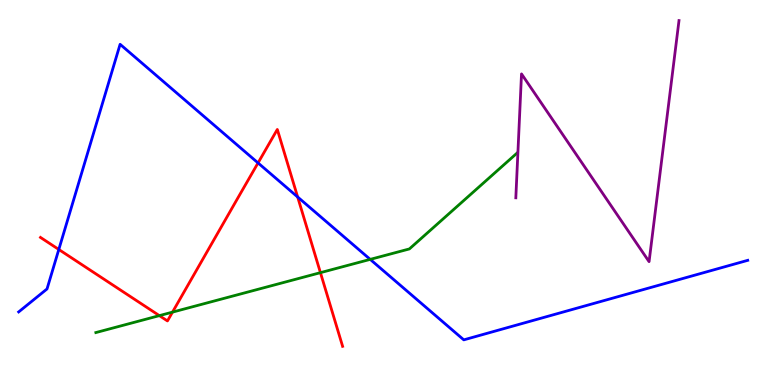[{'lines': ['blue', 'red'], 'intersections': [{'x': 0.759, 'y': 3.52}, {'x': 3.33, 'y': 5.77}, {'x': 3.84, 'y': 4.88}]}, {'lines': ['green', 'red'], 'intersections': [{'x': 2.06, 'y': 1.8}, {'x': 2.23, 'y': 1.89}, {'x': 4.13, 'y': 2.92}]}, {'lines': ['purple', 'red'], 'intersections': []}, {'lines': ['blue', 'green'], 'intersections': [{'x': 4.78, 'y': 3.26}]}, {'lines': ['blue', 'purple'], 'intersections': []}, {'lines': ['green', 'purple'], 'intersections': []}]